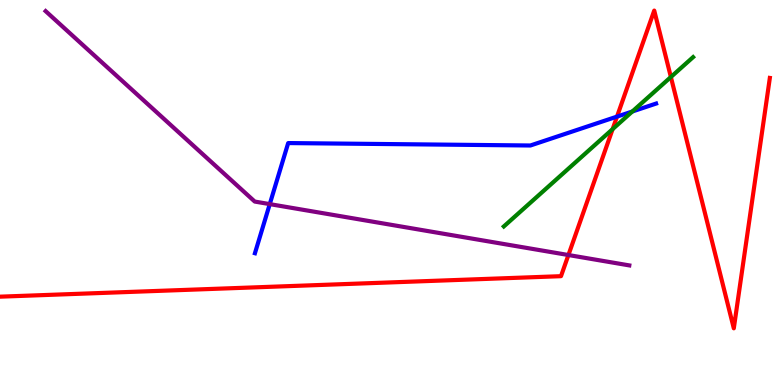[{'lines': ['blue', 'red'], 'intersections': [{'x': 7.96, 'y': 6.97}]}, {'lines': ['green', 'red'], 'intersections': [{'x': 7.9, 'y': 6.65}, {'x': 8.66, 'y': 8.0}]}, {'lines': ['purple', 'red'], 'intersections': [{'x': 7.33, 'y': 3.38}]}, {'lines': ['blue', 'green'], 'intersections': [{'x': 8.16, 'y': 7.1}]}, {'lines': ['blue', 'purple'], 'intersections': [{'x': 3.48, 'y': 4.7}]}, {'lines': ['green', 'purple'], 'intersections': []}]